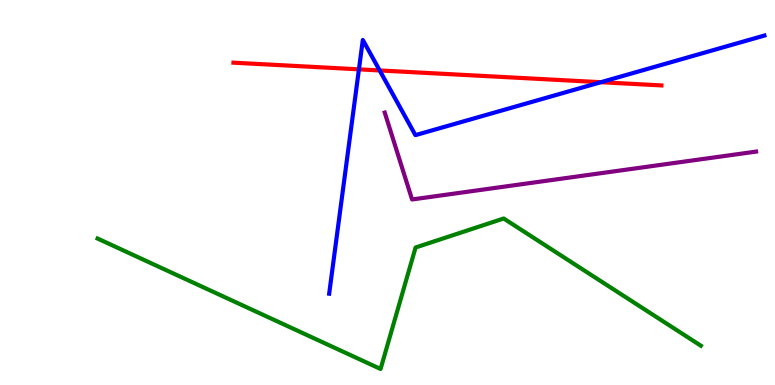[{'lines': ['blue', 'red'], 'intersections': [{'x': 4.63, 'y': 8.2}, {'x': 4.9, 'y': 8.17}, {'x': 7.75, 'y': 7.86}]}, {'lines': ['green', 'red'], 'intersections': []}, {'lines': ['purple', 'red'], 'intersections': []}, {'lines': ['blue', 'green'], 'intersections': []}, {'lines': ['blue', 'purple'], 'intersections': []}, {'lines': ['green', 'purple'], 'intersections': []}]